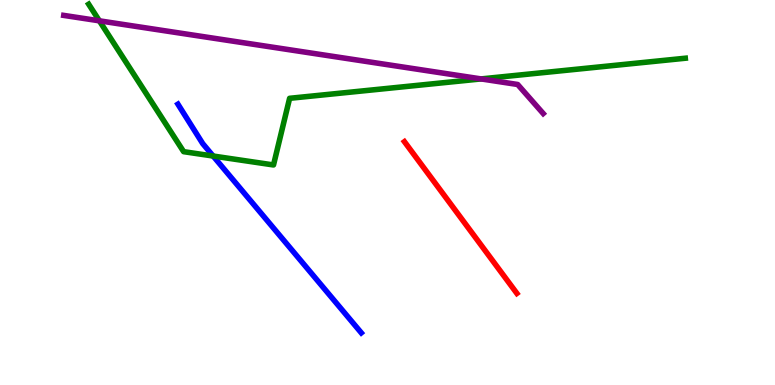[{'lines': ['blue', 'red'], 'intersections': []}, {'lines': ['green', 'red'], 'intersections': []}, {'lines': ['purple', 'red'], 'intersections': []}, {'lines': ['blue', 'green'], 'intersections': [{'x': 2.75, 'y': 5.95}]}, {'lines': ['blue', 'purple'], 'intersections': []}, {'lines': ['green', 'purple'], 'intersections': [{'x': 1.28, 'y': 9.46}, {'x': 6.21, 'y': 7.95}]}]